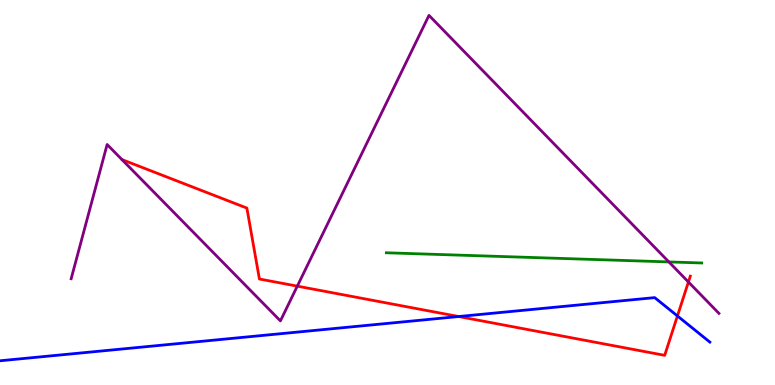[{'lines': ['blue', 'red'], 'intersections': [{'x': 5.92, 'y': 1.78}, {'x': 8.74, 'y': 1.79}]}, {'lines': ['green', 'red'], 'intersections': []}, {'lines': ['purple', 'red'], 'intersections': [{'x': 3.84, 'y': 2.57}, {'x': 8.88, 'y': 2.68}]}, {'lines': ['blue', 'green'], 'intersections': []}, {'lines': ['blue', 'purple'], 'intersections': []}, {'lines': ['green', 'purple'], 'intersections': [{'x': 8.63, 'y': 3.2}]}]